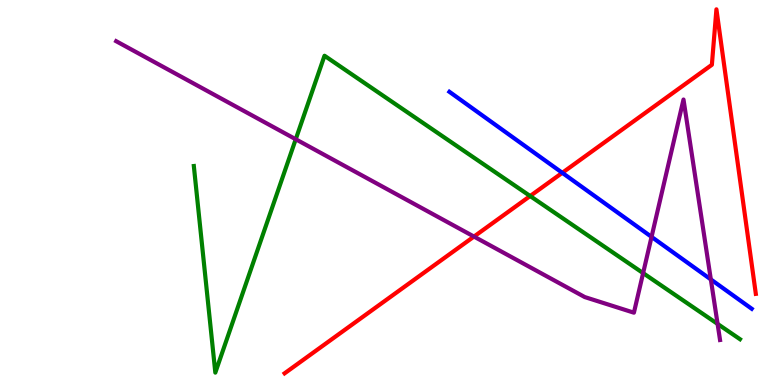[{'lines': ['blue', 'red'], 'intersections': [{'x': 7.26, 'y': 5.51}]}, {'lines': ['green', 'red'], 'intersections': [{'x': 6.84, 'y': 4.91}]}, {'lines': ['purple', 'red'], 'intersections': [{'x': 6.12, 'y': 3.86}]}, {'lines': ['blue', 'green'], 'intersections': []}, {'lines': ['blue', 'purple'], 'intersections': [{'x': 8.41, 'y': 3.85}, {'x': 9.17, 'y': 2.74}]}, {'lines': ['green', 'purple'], 'intersections': [{'x': 3.82, 'y': 6.38}, {'x': 8.3, 'y': 2.91}, {'x': 9.26, 'y': 1.59}]}]